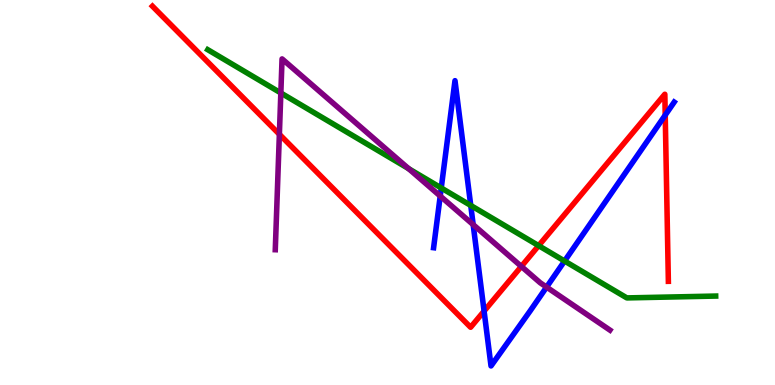[{'lines': ['blue', 'red'], 'intersections': [{'x': 6.25, 'y': 1.92}, {'x': 8.58, 'y': 7.01}]}, {'lines': ['green', 'red'], 'intersections': [{'x': 6.95, 'y': 3.62}]}, {'lines': ['purple', 'red'], 'intersections': [{'x': 3.6, 'y': 6.51}, {'x': 6.73, 'y': 3.08}]}, {'lines': ['blue', 'green'], 'intersections': [{'x': 5.69, 'y': 5.12}, {'x': 6.07, 'y': 4.66}, {'x': 7.28, 'y': 3.22}]}, {'lines': ['blue', 'purple'], 'intersections': [{'x': 5.68, 'y': 4.91}, {'x': 6.11, 'y': 4.17}, {'x': 7.05, 'y': 2.54}]}, {'lines': ['green', 'purple'], 'intersections': [{'x': 3.62, 'y': 7.59}, {'x': 5.27, 'y': 5.62}]}]